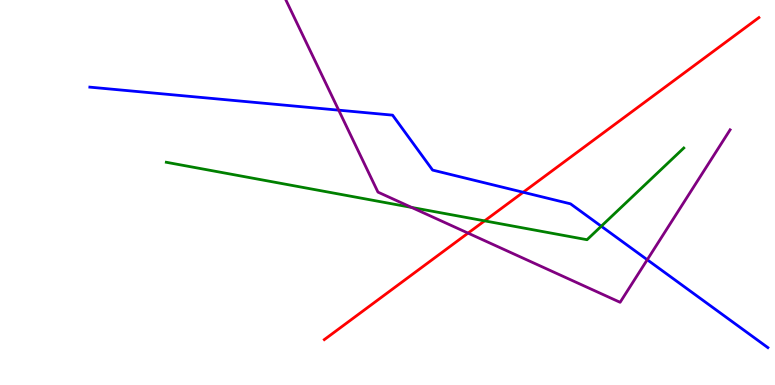[{'lines': ['blue', 'red'], 'intersections': [{'x': 6.75, 'y': 5.01}]}, {'lines': ['green', 'red'], 'intersections': [{'x': 6.25, 'y': 4.26}]}, {'lines': ['purple', 'red'], 'intersections': [{'x': 6.04, 'y': 3.95}]}, {'lines': ['blue', 'green'], 'intersections': [{'x': 7.76, 'y': 4.12}]}, {'lines': ['blue', 'purple'], 'intersections': [{'x': 4.37, 'y': 7.14}, {'x': 8.35, 'y': 3.25}]}, {'lines': ['green', 'purple'], 'intersections': [{'x': 5.31, 'y': 4.61}]}]